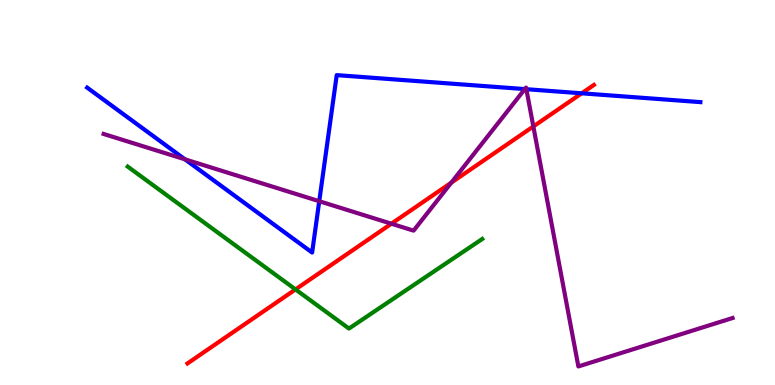[{'lines': ['blue', 'red'], 'intersections': [{'x': 7.51, 'y': 7.58}]}, {'lines': ['green', 'red'], 'intersections': [{'x': 3.81, 'y': 2.48}]}, {'lines': ['purple', 'red'], 'intersections': [{'x': 5.05, 'y': 4.19}, {'x': 5.82, 'y': 5.26}, {'x': 6.88, 'y': 6.72}]}, {'lines': ['blue', 'green'], 'intersections': []}, {'lines': ['blue', 'purple'], 'intersections': [{'x': 2.39, 'y': 5.86}, {'x': 4.12, 'y': 4.77}, {'x': 6.77, 'y': 7.69}, {'x': 6.79, 'y': 7.68}]}, {'lines': ['green', 'purple'], 'intersections': []}]